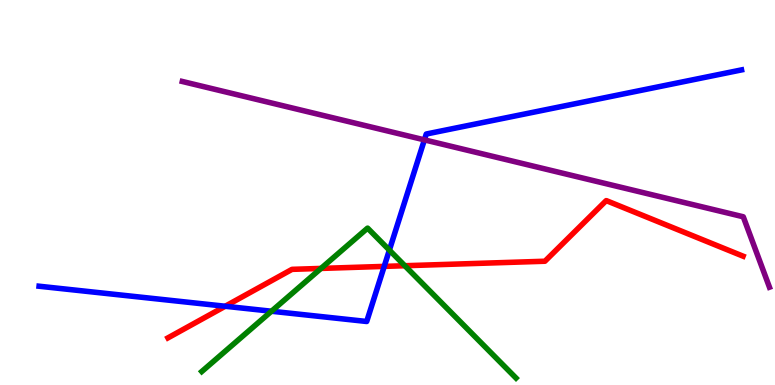[{'lines': ['blue', 'red'], 'intersections': [{'x': 2.91, 'y': 2.05}, {'x': 4.96, 'y': 3.08}]}, {'lines': ['green', 'red'], 'intersections': [{'x': 4.14, 'y': 3.03}, {'x': 5.22, 'y': 3.1}]}, {'lines': ['purple', 'red'], 'intersections': []}, {'lines': ['blue', 'green'], 'intersections': [{'x': 3.5, 'y': 1.92}, {'x': 5.02, 'y': 3.5}]}, {'lines': ['blue', 'purple'], 'intersections': [{'x': 5.48, 'y': 6.37}]}, {'lines': ['green', 'purple'], 'intersections': []}]